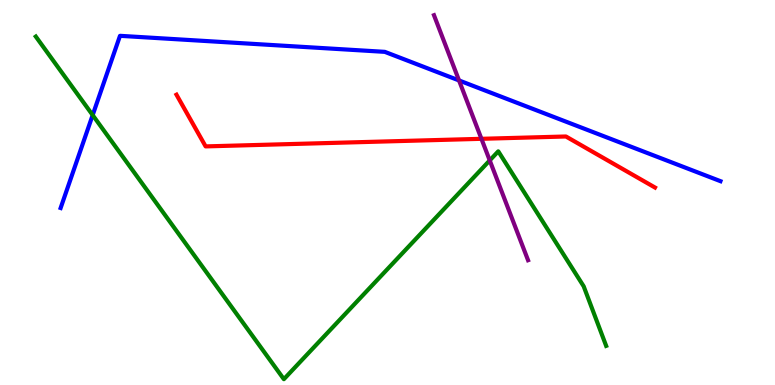[{'lines': ['blue', 'red'], 'intersections': []}, {'lines': ['green', 'red'], 'intersections': []}, {'lines': ['purple', 'red'], 'intersections': [{'x': 6.21, 'y': 6.39}]}, {'lines': ['blue', 'green'], 'intersections': [{'x': 1.2, 'y': 7.01}]}, {'lines': ['blue', 'purple'], 'intersections': [{'x': 5.92, 'y': 7.91}]}, {'lines': ['green', 'purple'], 'intersections': [{'x': 6.32, 'y': 5.83}]}]